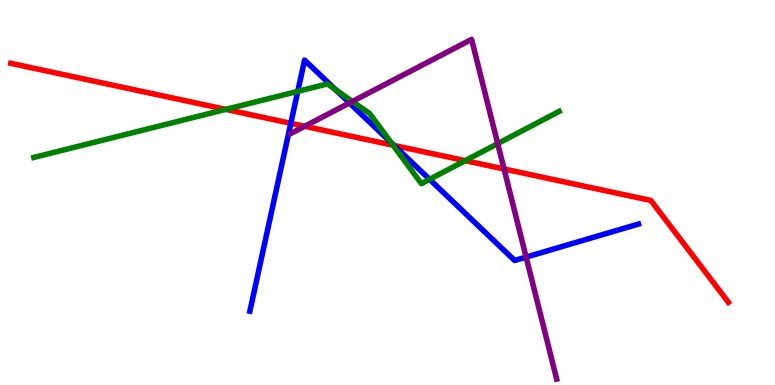[{'lines': ['blue', 'red'], 'intersections': [{'x': 3.75, 'y': 6.8}, {'x': 5.08, 'y': 6.22}]}, {'lines': ['green', 'red'], 'intersections': [{'x': 2.91, 'y': 7.16}, {'x': 5.07, 'y': 6.23}, {'x': 6.0, 'y': 5.83}]}, {'lines': ['purple', 'red'], 'intersections': [{'x': 3.93, 'y': 6.72}, {'x': 6.5, 'y': 5.61}]}, {'lines': ['blue', 'green'], 'intersections': [{'x': 3.84, 'y': 7.63}, {'x': 4.33, 'y': 7.67}, {'x': 5.05, 'y': 6.29}, {'x': 5.54, 'y': 5.34}]}, {'lines': ['blue', 'purple'], 'intersections': [{'x': 4.51, 'y': 7.33}, {'x': 6.79, 'y': 3.32}]}, {'lines': ['green', 'purple'], 'intersections': [{'x': 4.55, 'y': 7.36}, {'x': 6.42, 'y': 6.27}]}]